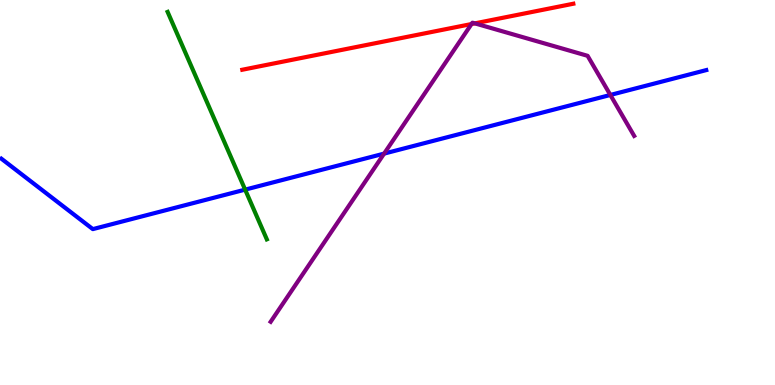[{'lines': ['blue', 'red'], 'intersections': []}, {'lines': ['green', 'red'], 'intersections': []}, {'lines': ['purple', 'red'], 'intersections': [{'x': 6.08, 'y': 9.38}, {'x': 6.13, 'y': 9.39}]}, {'lines': ['blue', 'green'], 'intersections': [{'x': 3.16, 'y': 5.07}]}, {'lines': ['blue', 'purple'], 'intersections': [{'x': 4.96, 'y': 6.01}, {'x': 7.88, 'y': 7.53}]}, {'lines': ['green', 'purple'], 'intersections': []}]